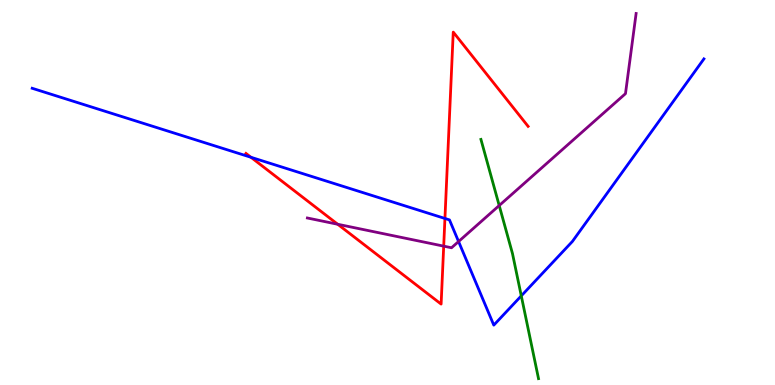[{'lines': ['blue', 'red'], 'intersections': [{'x': 3.24, 'y': 5.91}, {'x': 5.74, 'y': 4.33}]}, {'lines': ['green', 'red'], 'intersections': []}, {'lines': ['purple', 'red'], 'intersections': [{'x': 4.36, 'y': 4.18}, {'x': 5.73, 'y': 3.61}]}, {'lines': ['blue', 'green'], 'intersections': [{'x': 6.73, 'y': 2.32}]}, {'lines': ['blue', 'purple'], 'intersections': [{'x': 5.92, 'y': 3.73}]}, {'lines': ['green', 'purple'], 'intersections': [{'x': 6.44, 'y': 4.66}]}]